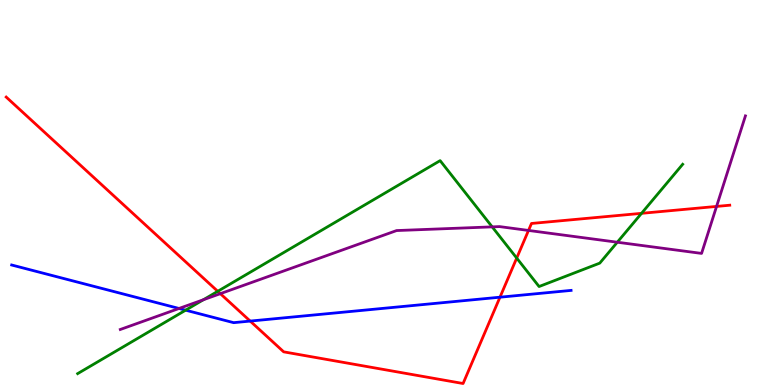[{'lines': ['blue', 'red'], 'intersections': [{'x': 3.23, 'y': 1.66}, {'x': 6.45, 'y': 2.28}]}, {'lines': ['green', 'red'], 'intersections': [{'x': 2.81, 'y': 2.43}, {'x': 6.67, 'y': 3.3}, {'x': 8.28, 'y': 4.46}]}, {'lines': ['purple', 'red'], 'intersections': [{'x': 2.84, 'y': 2.37}, {'x': 6.82, 'y': 4.01}, {'x': 9.25, 'y': 4.64}]}, {'lines': ['blue', 'green'], 'intersections': [{'x': 2.4, 'y': 1.94}]}, {'lines': ['blue', 'purple'], 'intersections': [{'x': 2.31, 'y': 1.99}]}, {'lines': ['green', 'purple'], 'intersections': [{'x': 2.62, 'y': 2.21}, {'x': 6.35, 'y': 4.11}, {'x': 7.97, 'y': 3.71}]}]